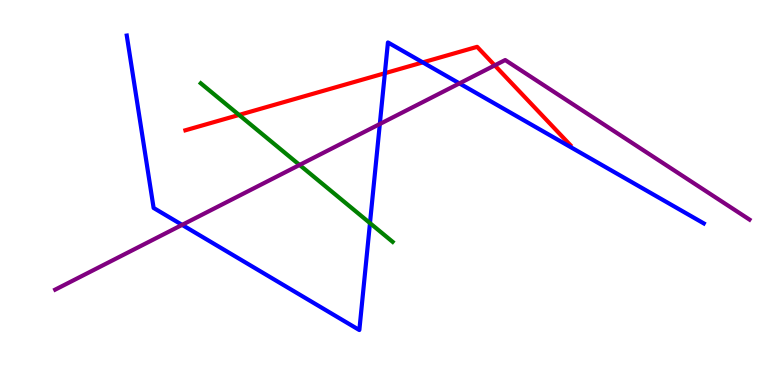[{'lines': ['blue', 'red'], 'intersections': [{'x': 4.97, 'y': 8.1}, {'x': 5.46, 'y': 8.38}]}, {'lines': ['green', 'red'], 'intersections': [{'x': 3.08, 'y': 7.01}]}, {'lines': ['purple', 'red'], 'intersections': [{'x': 6.38, 'y': 8.3}]}, {'lines': ['blue', 'green'], 'intersections': [{'x': 4.77, 'y': 4.2}]}, {'lines': ['blue', 'purple'], 'intersections': [{'x': 2.35, 'y': 4.16}, {'x': 4.9, 'y': 6.78}, {'x': 5.93, 'y': 7.83}]}, {'lines': ['green', 'purple'], 'intersections': [{'x': 3.87, 'y': 5.72}]}]